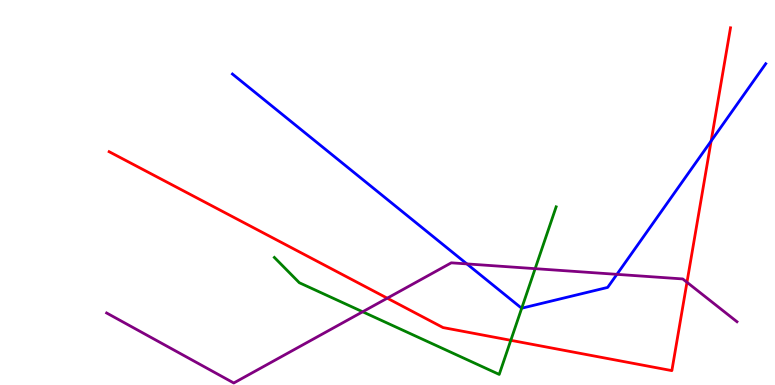[{'lines': ['blue', 'red'], 'intersections': [{'x': 9.18, 'y': 6.34}]}, {'lines': ['green', 'red'], 'intersections': [{'x': 6.59, 'y': 1.16}]}, {'lines': ['purple', 'red'], 'intersections': [{'x': 5.0, 'y': 2.25}, {'x': 8.86, 'y': 2.67}]}, {'lines': ['blue', 'green'], 'intersections': [{'x': 6.73, 'y': 1.99}]}, {'lines': ['blue', 'purple'], 'intersections': [{'x': 6.02, 'y': 3.15}, {'x': 7.96, 'y': 2.87}]}, {'lines': ['green', 'purple'], 'intersections': [{'x': 4.68, 'y': 1.9}, {'x': 6.91, 'y': 3.02}]}]